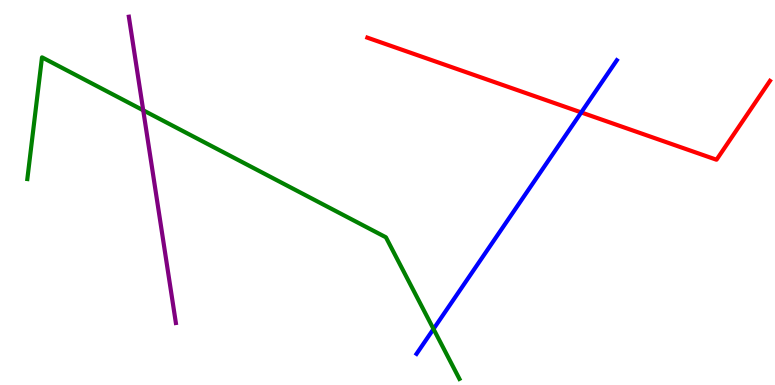[{'lines': ['blue', 'red'], 'intersections': [{'x': 7.5, 'y': 7.08}]}, {'lines': ['green', 'red'], 'intersections': []}, {'lines': ['purple', 'red'], 'intersections': []}, {'lines': ['blue', 'green'], 'intersections': [{'x': 5.59, 'y': 1.45}]}, {'lines': ['blue', 'purple'], 'intersections': []}, {'lines': ['green', 'purple'], 'intersections': [{'x': 1.85, 'y': 7.13}]}]